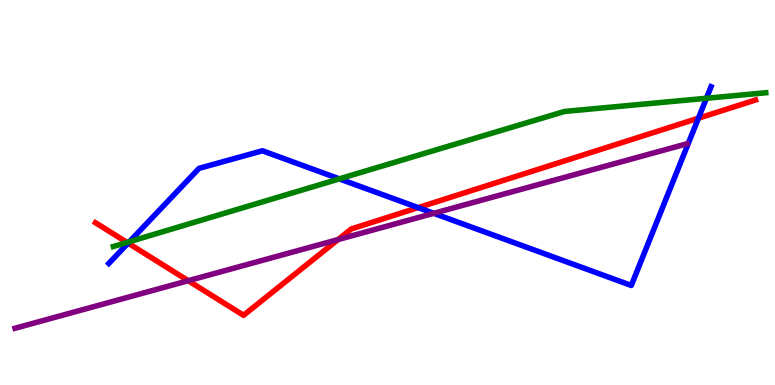[{'lines': ['blue', 'red'], 'intersections': [{'x': 1.65, 'y': 3.69}, {'x': 5.4, 'y': 4.61}, {'x': 9.01, 'y': 6.93}]}, {'lines': ['green', 'red'], 'intersections': [{'x': 1.64, 'y': 3.7}]}, {'lines': ['purple', 'red'], 'intersections': [{'x': 2.43, 'y': 2.71}, {'x': 4.36, 'y': 3.78}]}, {'lines': ['blue', 'green'], 'intersections': [{'x': 1.67, 'y': 3.72}, {'x': 4.38, 'y': 5.35}, {'x': 9.12, 'y': 7.45}]}, {'lines': ['blue', 'purple'], 'intersections': [{'x': 5.6, 'y': 4.46}]}, {'lines': ['green', 'purple'], 'intersections': []}]